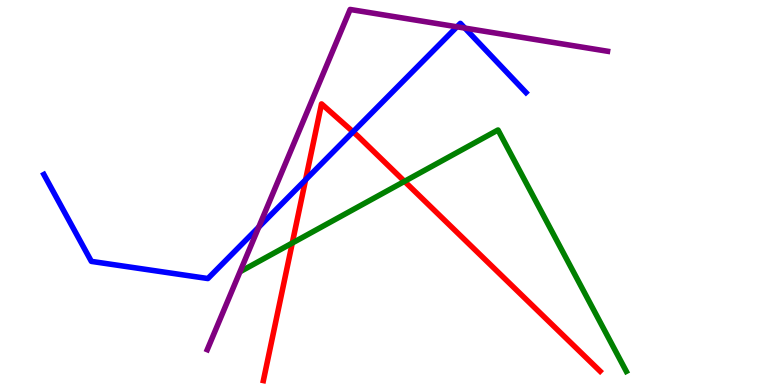[{'lines': ['blue', 'red'], 'intersections': [{'x': 3.94, 'y': 5.33}, {'x': 4.56, 'y': 6.58}]}, {'lines': ['green', 'red'], 'intersections': [{'x': 3.77, 'y': 3.69}, {'x': 5.22, 'y': 5.29}]}, {'lines': ['purple', 'red'], 'intersections': []}, {'lines': ['blue', 'green'], 'intersections': []}, {'lines': ['blue', 'purple'], 'intersections': [{'x': 3.34, 'y': 4.1}, {'x': 5.9, 'y': 9.3}, {'x': 6.0, 'y': 9.27}]}, {'lines': ['green', 'purple'], 'intersections': []}]